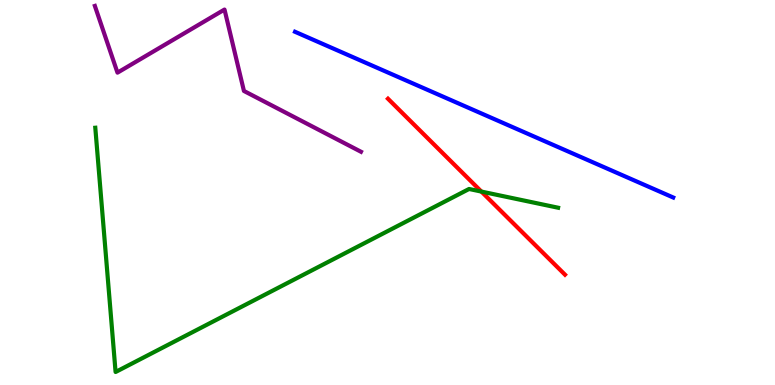[{'lines': ['blue', 'red'], 'intersections': []}, {'lines': ['green', 'red'], 'intersections': [{'x': 6.21, 'y': 5.02}]}, {'lines': ['purple', 'red'], 'intersections': []}, {'lines': ['blue', 'green'], 'intersections': []}, {'lines': ['blue', 'purple'], 'intersections': []}, {'lines': ['green', 'purple'], 'intersections': []}]